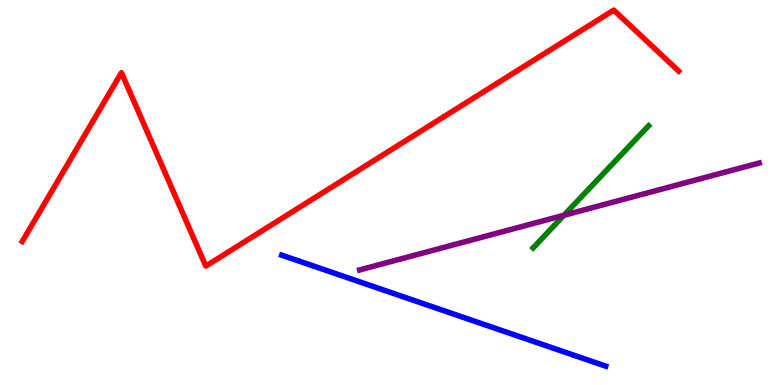[{'lines': ['blue', 'red'], 'intersections': []}, {'lines': ['green', 'red'], 'intersections': []}, {'lines': ['purple', 'red'], 'intersections': []}, {'lines': ['blue', 'green'], 'intersections': []}, {'lines': ['blue', 'purple'], 'intersections': []}, {'lines': ['green', 'purple'], 'intersections': [{'x': 7.28, 'y': 4.41}]}]